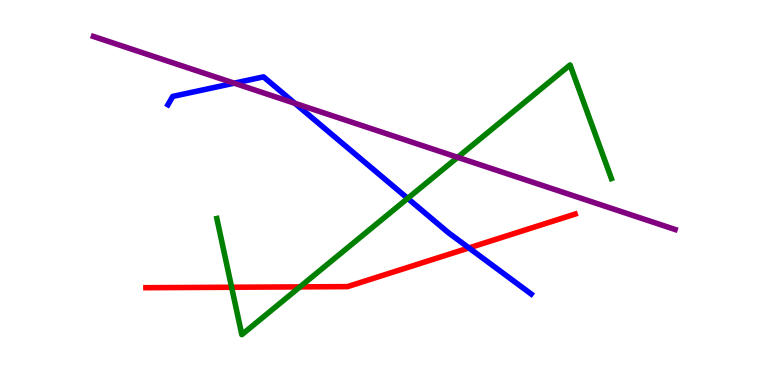[{'lines': ['blue', 'red'], 'intersections': [{'x': 6.05, 'y': 3.56}]}, {'lines': ['green', 'red'], 'intersections': [{'x': 2.99, 'y': 2.54}, {'x': 3.87, 'y': 2.55}]}, {'lines': ['purple', 'red'], 'intersections': []}, {'lines': ['blue', 'green'], 'intersections': [{'x': 5.26, 'y': 4.85}]}, {'lines': ['blue', 'purple'], 'intersections': [{'x': 3.02, 'y': 7.84}, {'x': 3.8, 'y': 7.32}]}, {'lines': ['green', 'purple'], 'intersections': [{'x': 5.91, 'y': 5.91}]}]